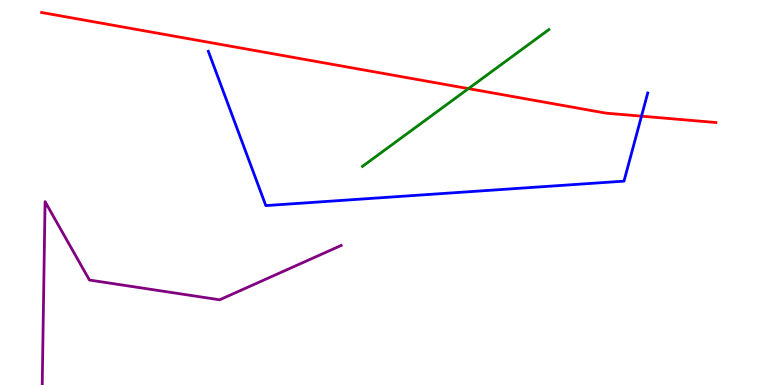[{'lines': ['blue', 'red'], 'intersections': [{'x': 8.28, 'y': 6.98}]}, {'lines': ['green', 'red'], 'intersections': [{'x': 6.04, 'y': 7.7}]}, {'lines': ['purple', 'red'], 'intersections': []}, {'lines': ['blue', 'green'], 'intersections': []}, {'lines': ['blue', 'purple'], 'intersections': []}, {'lines': ['green', 'purple'], 'intersections': []}]